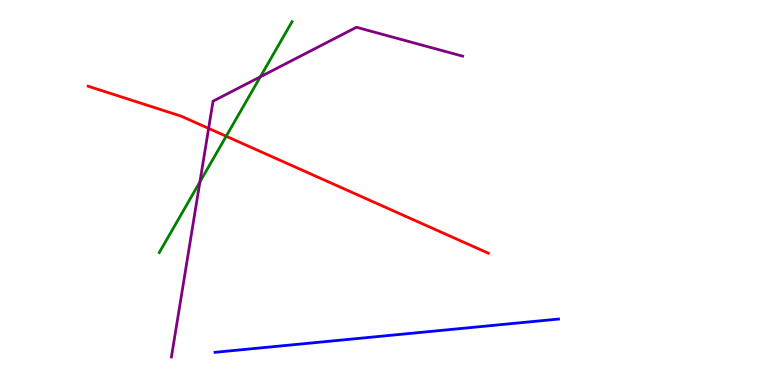[{'lines': ['blue', 'red'], 'intersections': []}, {'lines': ['green', 'red'], 'intersections': [{'x': 2.92, 'y': 6.46}]}, {'lines': ['purple', 'red'], 'intersections': [{'x': 2.69, 'y': 6.66}]}, {'lines': ['blue', 'green'], 'intersections': []}, {'lines': ['blue', 'purple'], 'intersections': []}, {'lines': ['green', 'purple'], 'intersections': [{'x': 2.58, 'y': 5.27}, {'x': 3.36, 'y': 8.01}]}]